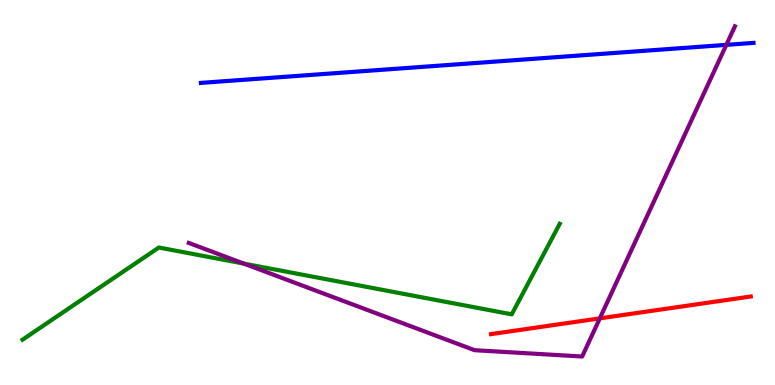[{'lines': ['blue', 'red'], 'intersections': []}, {'lines': ['green', 'red'], 'intersections': []}, {'lines': ['purple', 'red'], 'intersections': [{'x': 7.74, 'y': 1.73}]}, {'lines': ['blue', 'green'], 'intersections': []}, {'lines': ['blue', 'purple'], 'intersections': [{'x': 9.37, 'y': 8.83}]}, {'lines': ['green', 'purple'], 'intersections': [{'x': 3.15, 'y': 3.15}]}]